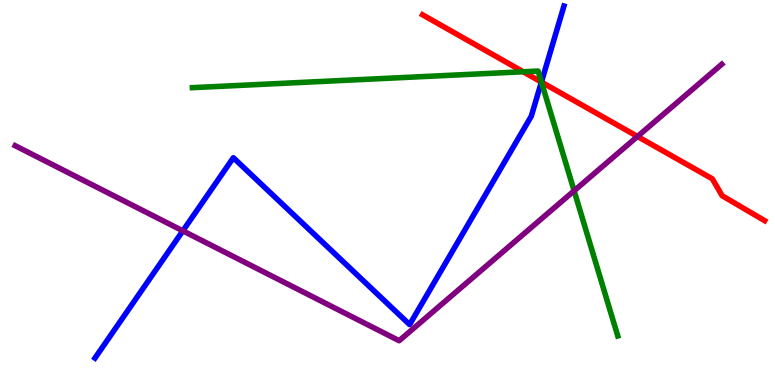[{'lines': ['blue', 'red'], 'intersections': [{'x': 6.99, 'y': 7.87}]}, {'lines': ['green', 'red'], 'intersections': [{'x': 6.75, 'y': 8.14}, {'x': 6.99, 'y': 7.87}]}, {'lines': ['purple', 'red'], 'intersections': [{'x': 8.23, 'y': 6.46}]}, {'lines': ['blue', 'green'], 'intersections': [{'x': 6.99, 'y': 7.87}]}, {'lines': ['blue', 'purple'], 'intersections': [{'x': 2.36, 'y': 4.0}]}, {'lines': ['green', 'purple'], 'intersections': [{'x': 7.41, 'y': 5.04}]}]